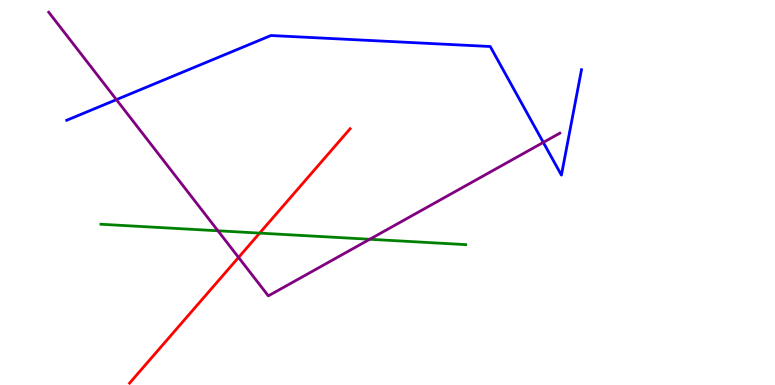[{'lines': ['blue', 'red'], 'intersections': []}, {'lines': ['green', 'red'], 'intersections': [{'x': 3.35, 'y': 3.95}]}, {'lines': ['purple', 'red'], 'intersections': [{'x': 3.08, 'y': 3.31}]}, {'lines': ['blue', 'green'], 'intersections': []}, {'lines': ['blue', 'purple'], 'intersections': [{'x': 1.5, 'y': 7.41}, {'x': 7.01, 'y': 6.3}]}, {'lines': ['green', 'purple'], 'intersections': [{'x': 2.81, 'y': 4.01}, {'x': 4.77, 'y': 3.79}]}]